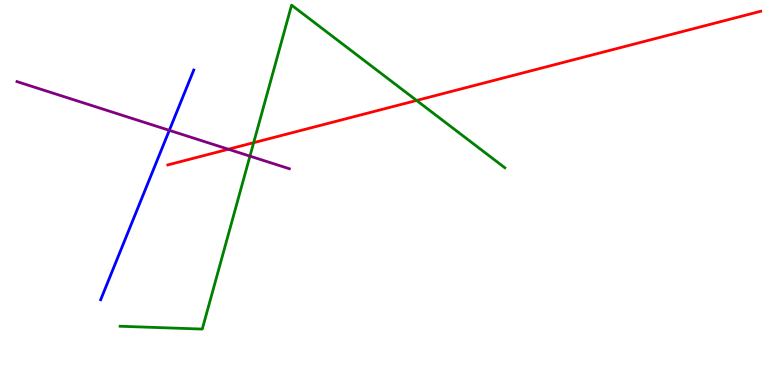[{'lines': ['blue', 'red'], 'intersections': []}, {'lines': ['green', 'red'], 'intersections': [{'x': 3.27, 'y': 6.29}, {'x': 5.38, 'y': 7.39}]}, {'lines': ['purple', 'red'], 'intersections': [{'x': 2.95, 'y': 6.12}]}, {'lines': ['blue', 'green'], 'intersections': []}, {'lines': ['blue', 'purple'], 'intersections': [{'x': 2.18, 'y': 6.61}]}, {'lines': ['green', 'purple'], 'intersections': [{'x': 3.23, 'y': 5.94}]}]